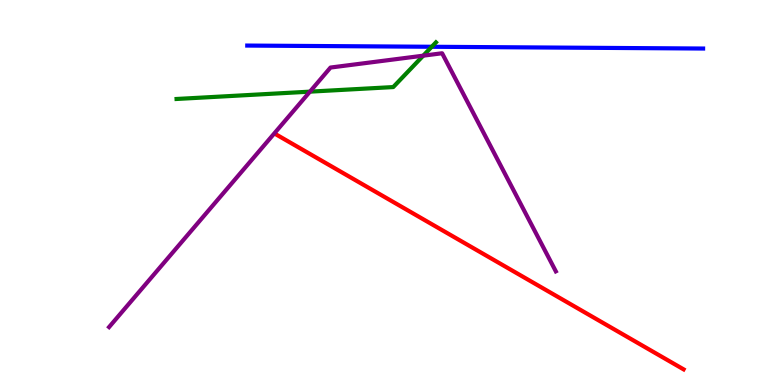[{'lines': ['blue', 'red'], 'intersections': []}, {'lines': ['green', 'red'], 'intersections': []}, {'lines': ['purple', 'red'], 'intersections': []}, {'lines': ['blue', 'green'], 'intersections': [{'x': 5.57, 'y': 8.79}]}, {'lines': ['blue', 'purple'], 'intersections': []}, {'lines': ['green', 'purple'], 'intersections': [{'x': 4.0, 'y': 7.62}, {'x': 5.46, 'y': 8.55}]}]